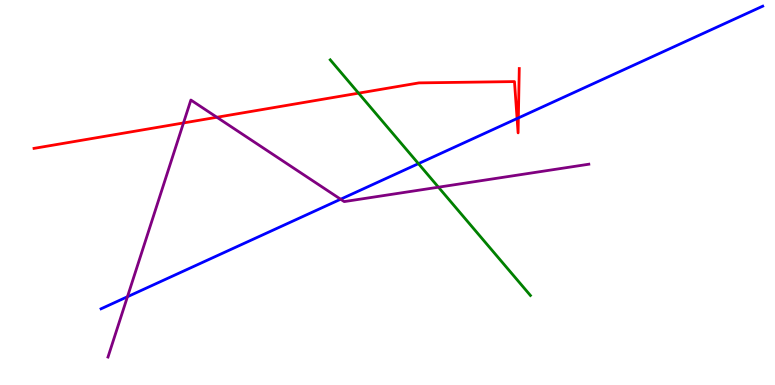[{'lines': ['blue', 'red'], 'intersections': [{'x': 6.67, 'y': 6.92}, {'x': 6.69, 'y': 6.94}]}, {'lines': ['green', 'red'], 'intersections': [{'x': 4.63, 'y': 7.58}]}, {'lines': ['purple', 'red'], 'intersections': [{'x': 2.37, 'y': 6.81}, {'x': 2.8, 'y': 6.95}]}, {'lines': ['blue', 'green'], 'intersections': [{'x': 5.4, 'y': 5.75}]}, {'lines': ['blue', 'purple'], 'intersections': [{'x': 1.64, 'y': 2.29}, {'x': 4.4, 'y': 4.83}]}, {'lines': ['green', 'purple'], 'intersections': [{'x': 5.66, 'y': 5.14}]}]